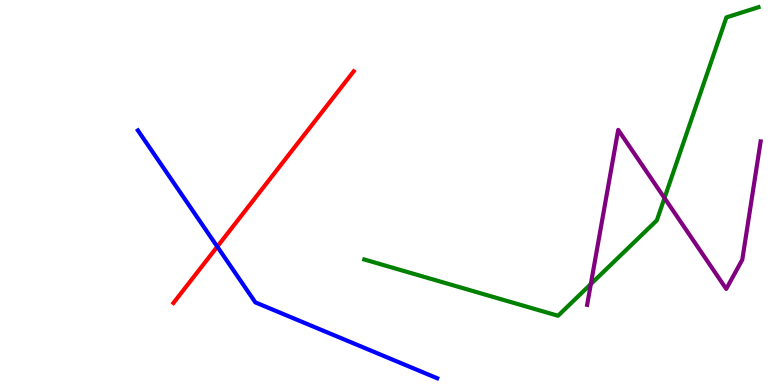[{'lines': ['blue', 'red'], 'intersections': [{'x': 2.8, 'y': 3.59}]}, {'lines': ['green', 'red'], 'intersections': []}, {'lines': ['purple', 'red'], 'intersections': []}, {'lines': ['blue', 'green'], 'intersections': []}, {'lines': ['blue', 'purple'], 'intersections': []}, {'lines': ['green', 'purple'], 'intersections': [{'x': 7.62, 'y': 2.62}, {'x': 8.57, 'y': 4.86}]}]